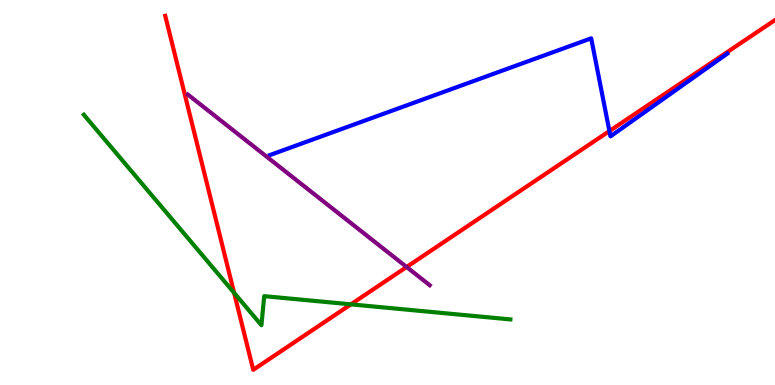[{'lines': ['blue', 'red'], 'intersections': [{'x': 7.86, 'y': 6.6}]}, {'lines': ['green', 'red'], 'intersections': [{'x': 3.02, 'y': 2.39}, {'x': 4.53, 'y': 2.09}]}, {'lines': ['purple', 'red'], 'intersections': [{'x': 5.25, 'y': 3.07}]}, {'lines': ['blue', 'green'], 'intersections': []}, {'lines': ['blue', 'purple'], 'intersections': []}, {'lines': ['green', 'purple'], 'intersections': []}]